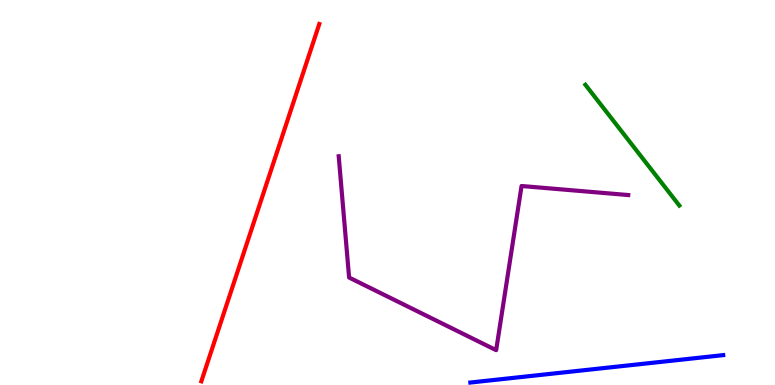[{'lines': ['blue', 'red'], 'intersections': []}, {'lines': ['green', 'red'], 'intersections': []}, {'lines': ['purple', 'red'], 'intersections': []}, {'lines': ['blue', 'green'], 'intersections': []}, {'lines': ['blue', 'purple'], 'intersections': []}, {'lines': ['green', 'purple'], 'intersections': []}]